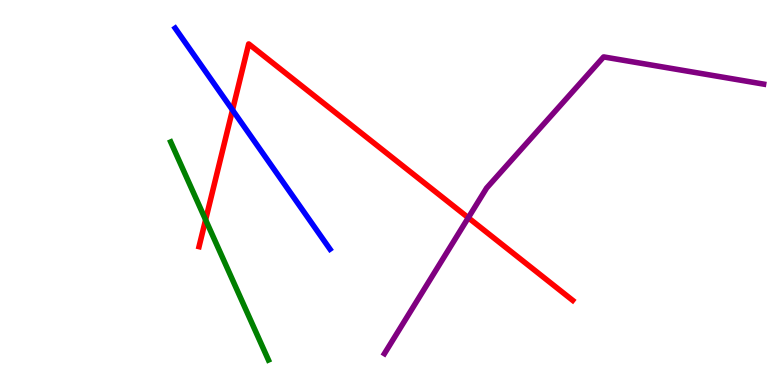[{'lines': ['blue', 'red'], 'intersections': [{'x': 3.0, 'y': 7.14}]}, {'lines': ['green', 'red'], 'intersections': [{'x': 2.65, 'y': 4.29}]}, {'lines': ['purple', 'red'], 'intersections': [{'x': 6.04, 'y': 4.34}]}, {'lines': ['blue', 'green'], 'intersections': []}, {'lines': ['blue', 'purple'], 'intersections': []}, {'lines': ['green', 'purple'], 'intersections': []}]